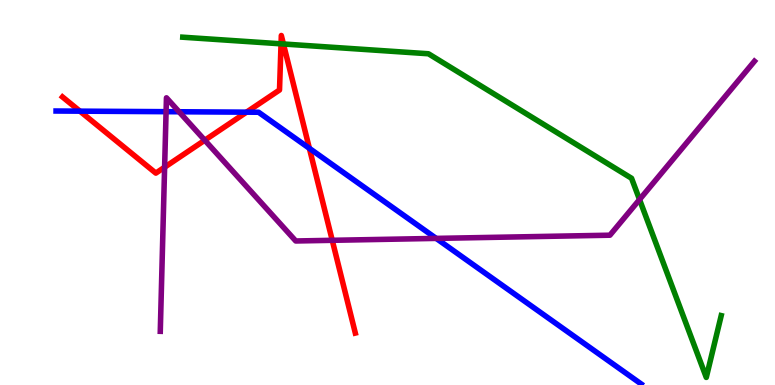[{'lines': ['blue', 'red'], 'intersections': [{'x': 1.03, 'y': 7.11}, {'x': 3.18, 'y': 7.09}, {'x': 3.99, 'y': 6.15}]}, {'lines': ['green', 'red'], 'intersections': [{'x': 3.63, 'y': 8.86}, {'x': 3.66, 'y': 8.86}]}, {'lines': ['purple', 'red'], 'intersections': [{'x': 2.12, 'y': 5.66}, {'x': 2.64, 'y': 6.36}, {'x': 4.29, 'y': 3.76}]}, {'lines': ['blue', 'green'], 'intersections': []}, {'lines': ['blue', 'purple'], 'intersections': [{'x': 2.14, 'y': 7.1}, {'x': 2.31, 'y': 7.1}, {'x': 5.63, 'y': 3.81}]}, {'lines': ['green', 'purple'], 'intersections': [{'x': 8.25, 'y': 4.82}]}]